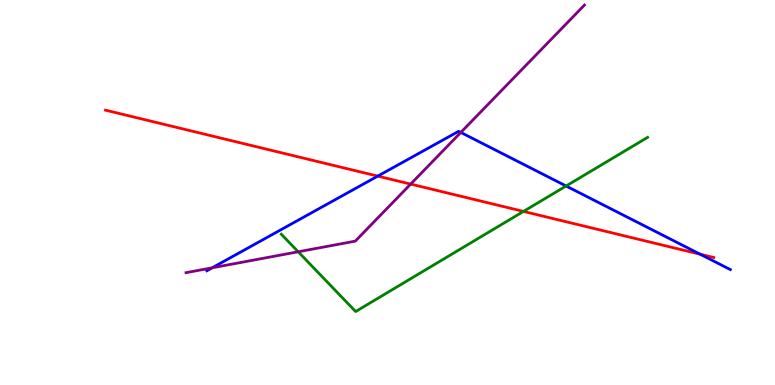[{'lines': ['blue', 'red'], 'intersections': [{'x': 4.87, 'y': 5.43}, {'x': 9.03, 'y': 3.4}]}, {'lines': ['green', 'red'], 'intersections': [{'x': 6.75, 'y': 4.51}]}, {'lines': ['purple', 'red'], 'intersections': [{'x': 5.3, 'y': 5.22}]}, {'lines': ['blue', 'green'], 'intersections': [{'x': 7.3, 'y': 5.17}]}, {'lines': ['blue', 'purple'], 'intersections': [{'x': 2.74, 'y': 3.04}, {'x': 5.95, 'y': 6.56}]}, {'lines': ['green', 'purple'], 'intersections': [{'x': 3.85, 'y': 3.46}]}]